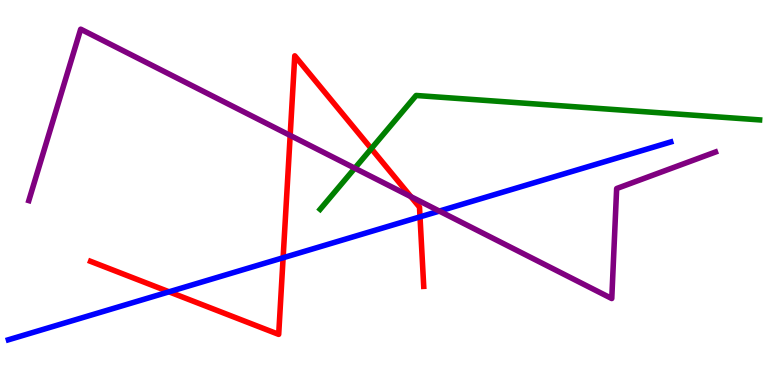[{'lines': ['blue', 'red'], 'intersections': [{'x': 2.18, 'y': 2.42}, {'x': 3.65, 'y': 3.31}, {'x': 5.42, 'y': 4.37}]}, {'lines': ['green', 'red'], 'intersections': [{'x': 4.79, 'y': 6.14}]}, {'lines': ['purple', 'red'], 'intersections': [{'x': 3.74, 'y': 6.48}, {'x': 5.3, 'y': 4.89}]}, {'lines': ['blue', 'green'], 'intersections': []}, {'lines': ['blue', 'purple'], 'intersections': [{'x': 5.67, 'y': 4.52}]}, {'lines': ['green', 'purple'], 'intersections': [{'x': 4.58, 'y': 5.63}]}]